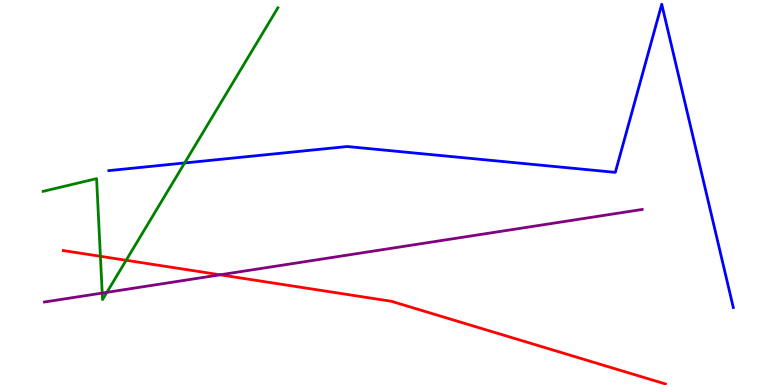[{'lines': ['blue', 'red'], 'intersections': []}, {'lines': ['green', 'red'], 'intersections': [{'x': 1.3, 'y': 3.34}, {'x': 1.63, 'y': 3.24}]}, {'lines': ['purple', 'red'], 'intersections': [{'x': 2.84, 'y': 2.86}]}, {'lines': ['blue', 'green'], 'intersections': [{'x': 2.38, 'y': 5.77}]}, {'lines': ['blue', 'purple'], 'intersections': []}, {'lines': ['green', 'purple'], 'intersections': [{'x': 1.32, 'y': 2.39}, {'x': 1.38, 'y': 2.41}]}]